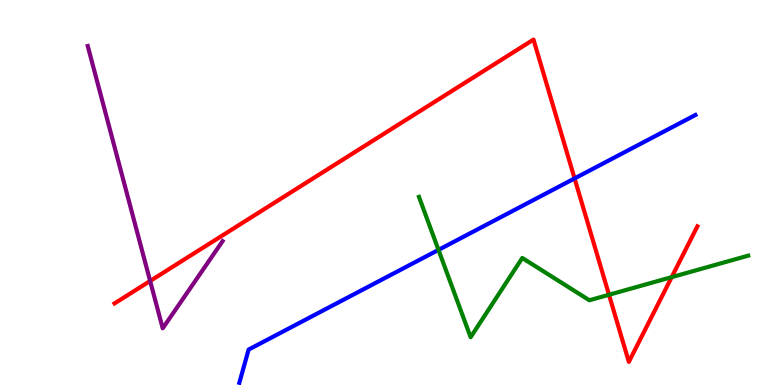[{'lines': ['blue', 'red'], 'intersections': [{'x': 7.41, 'y': 5.37}]}, {'lines': ['green', 'red'], 'intersections': [{'x': 7.86, 'y': 2.34}, {'x': 8.67, 'y': 2.8}]}, {'lines': ['purple', 'red'], 'intersections': [{'x': 1.94, 'y': 2.7}]}, {'lines': ['blue', 'green'], 'intersections': [{'x': 5.66, 'y': 3.51}]}, {'lines': ['blue', 'purple'], 'intersections': []}, {'lines': ['green', 'purple'], 'intersections': []}]